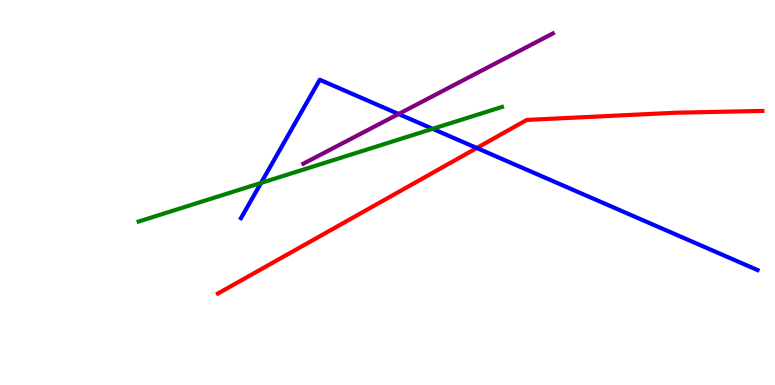[{'lines': ['blue', 'red'], 'intersections': [{'x': 6.15, 'y': 6.16}]}, {'lines': ['green', 'red'], 'intersections': []}, {'lines': ['purple', 'red'], 'intersections': []}, {'lines': ['blue', 'green'], 'intersections': [{'x': 3.37, 'y': 5.25}, {'x': 5.58, 'y': 6.65}]}, {'lines': ['blue', 'purple'], 'intersections': [{'x': 5.14, 'y': 7.04}]}, {'lines': ['green', 'purple'], 'intersections': []}]